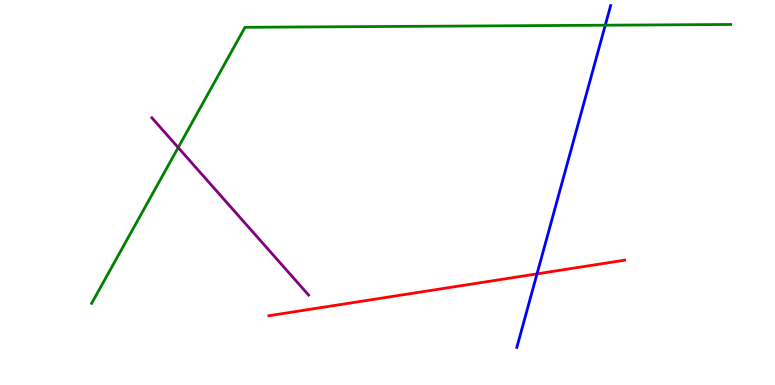[{'lines': ['blue', 'red'], 'intersections': [{'x': 6.93, 'y': 2.89}]}, {'lines': ['green', 'red'], 'intersections': []}, {'lines': ['purple', 'red'], 'intersections': []}, {'lines': ['blue', 'green'], 'intersections': [{'x': 7.81, 'y': 9.35}]}, {'lines': ['blue', 'purple'], 'intersections': []}, {'lines': ['green', 'purple'], 'intersections': [{'x': 2.3, 'y': 6.17}]}]